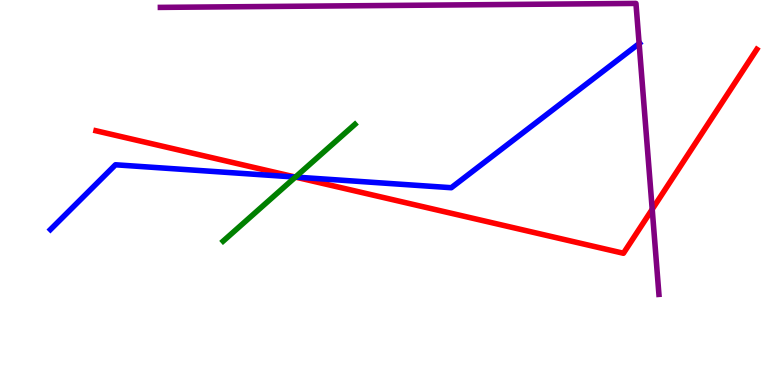[{'lines': ['blue', 'red'], 'intersections': [{'x': 3.81, 'y': 5.4}]}, {'lines': ['green', 'red'], 'intersections': [{'x': 3.81, 'y': 5.4}]}, {'lines': ['purple', 'red'], 'intersections': [{'x': 8.42, 'y': 4.56}]}, {'lines': ['blue', 'green'], 'intersections': [{'x': 3.81, 'y': 5.4}]}, {'lines': ['blue', 'purple'], 'intersections': [{'x': 8.25, 'y': 8.87}]}, {'lines': ['green', 'purple'], 'intersections': []}]